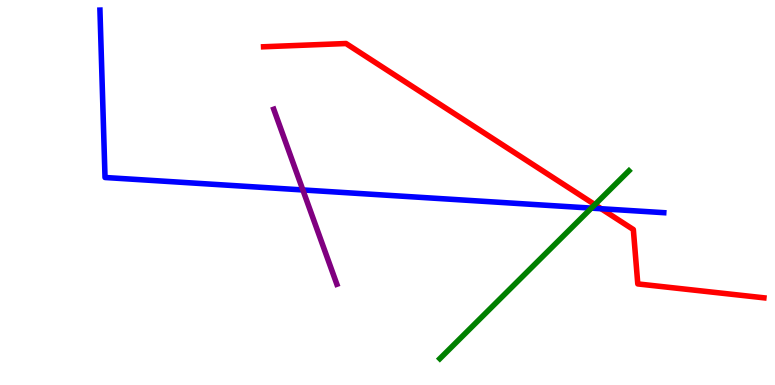[{'lines': ['blue', 'red'], 'intersections': [{'x': 7.76, 'y': 4.58}]}, {'lines': ['green', 'red'], 'intersections': [{'x': 7.68, 'y': 4.68}]}, {'lines': ['purple', 'red'], 'intersections': []}, {'lines': ['blue', 'green'], 'intersections': [{'x': 7.63, 'y': 4.59}]}, {'lines': ['blue', 'purple'], 'intersections': [{'x': 3.91, 'y': 5.07}]}, {'lines': ['green', 'purple'], 'intersections': []}]